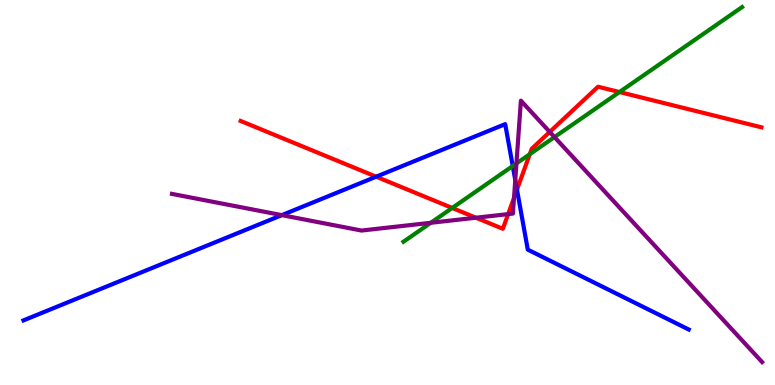[{'lines': ['blue', 'red'], 'intersections': [{'x': 4.85, 'y': 5.41}, {'x': 6.67, 'y': 5.07}]}, {'lines': ['green', 'red'], 'intersections': [{'x': 5.83, 'y': 4.6}, {'x': 6.84, 'y': 5.99}, {'x': 7.99, 'y': 7.61}]}, {'lines': ['purple', 'red'], 'intersections': [{'x': 6.14, 'y': 4.34}, {'x': 6.56, 'y': 4.44}, {'x': 6.63, 'y': 4.86}, {'x': 7.09, 'y': 6.57}]}, {'lines': ['blue', 'green'], 'intersections': [{'x': 6.62, 'y': 5.69}]}, {'lines': ['blue', 'purple'], 'intersections': [{'x': 3.64, 'y': 4.41}, {'x': 6.65, 'y': 5.32}]}, {'lines': ['green', 'purple'], 'intersections': [{'x': 5.56, 'y': 4.21}, {'x': 6.66, 'y': 5.75}, {'x': 7.15, 'y': 6.44}]}]